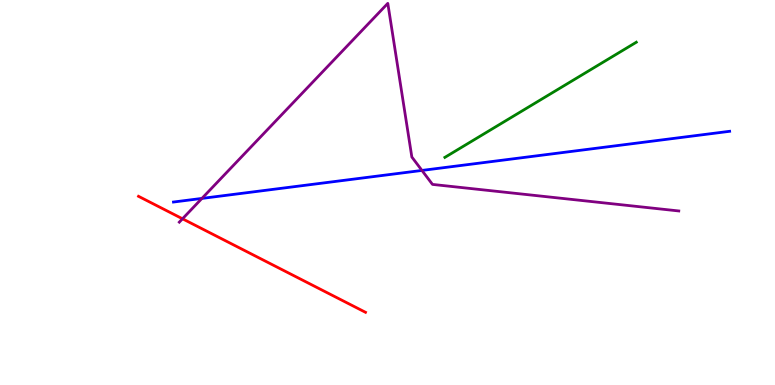[{'lines': ['blue', 'red'], 'intersections': []}, {'lines': ['green', 'red'], 'intersections': []}, {'lines': ['purple', 'red'], 'intersections': [{'x': 2.35, 'y': 4.32}]}, {'lines': ['blue', 'green'], 'intersections': []}, {'lines': ['blue', 'purple'], 'intersections': [{'x': 2.61, 'y': 4.85}, {'x': 5.44, 'y': 5.57}]}, {'lines': ['green', 'purple'], 'intersections': []}]